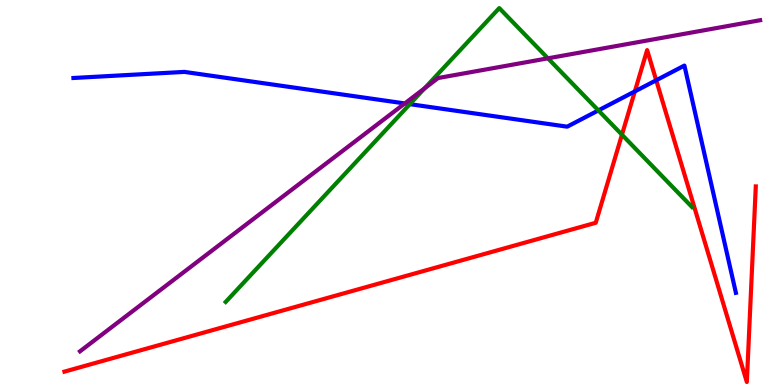[{'lines': ['blue', 'red'], 'intersections': [{'x': 8.19, 'y': 7.63}, {'x': 8.47, 'y': 7.91}]}, {'lines': ['green', 'red'], 'intersections': [{'x': 8.03, 'y': 6.5}]}, {'lines': ['purple', 'red'], 'intersections': []}, {'lines': ['blue', 'green'], 'intersections': [{'x': 5.29, 'y': 7.29}, {'x': 7.72, 'y': 7.13}]}, {'lines': ['blue', 'purple'], 'intersections': [{'x': 5.22, 'y': 7.31}]}, {'lines': ['green', 'purple'], 'intersections': [{'x': 5.48, 'y': 7.7}, {'x': 7.07, 'y': 8.49}]}]